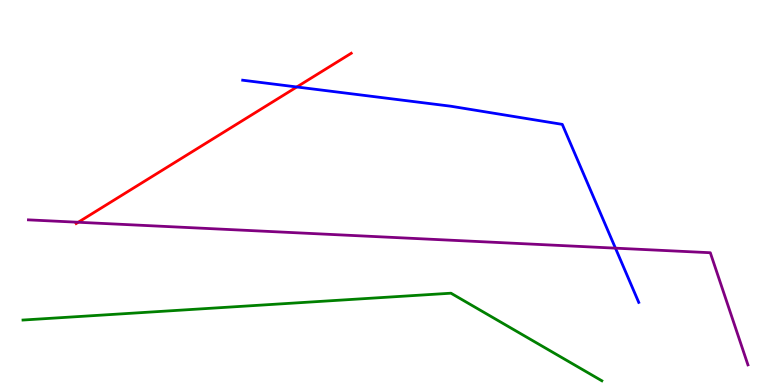[{'lines': ['blue', 'red'], 'intersections': [{'x': 3.83, 'y': 7.74}]}, {'lines': ['green', 'red'], 'intersections': []}, {'lines': ['purple', 'red'], 'intersections': [{'x': 1.01, 'y': 4.23}]}, {'lines': ['blue', 'green'], 'intersections': []}, {'lines': ['blue', 'purple'], 'intersections': [{'x': 7.94, 'y': 3.55}]}, {'lines': ['green', 'purple'], 'intersections': []}]